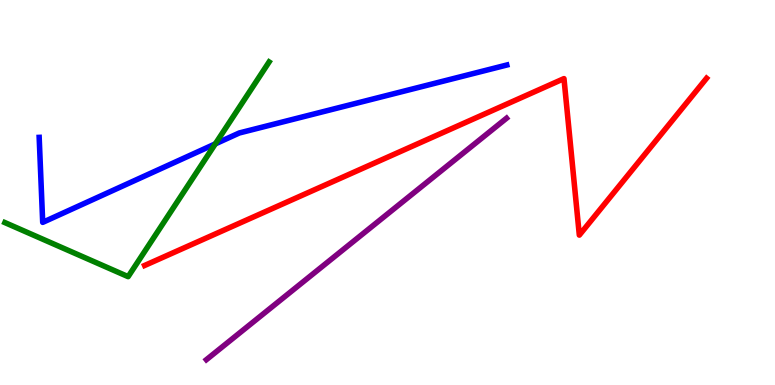[{'lines': ['blue', 'red'], 'intersections': []}, {'lines': ['green', 'red'], 'intersections': []}, {'lines': ['purple', 'red'], 'intersections': []}, {'lines': ['blue', 'green'], 'intersections': [{'x': 2.78, 'y': 6.26}]}, {'lines': ['blue', 'purple'], 'intersections': []}, {'lines': ['green', 'purple'], 'intersections': []}]